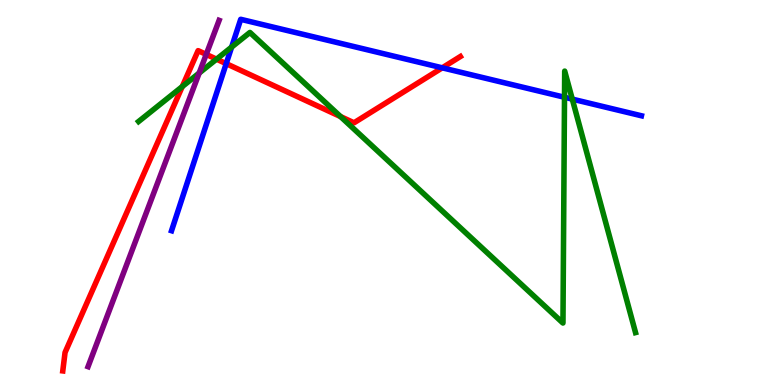[{'lines': ['blue', 'red'], 'intersections': [{'x': 2.92, 'y': 8.35}, {'x': 5.71, 'y': 8.24}]}, {'lines': ['green', 'red'], 'intersections': [{'x': 2.35, 'y': 7.75}, {'x': 2.79, 'y': 8.46}, {'x': 4.39, 'y': 6.97}]}, {'lines': ['purple', 'red'], 'intersections': [{'x': 2.66, 'y': 8.59}]}, {'lines': ['blue', 'green'], 'intersections': [{'x': 2.99, 'y': 8.78}, {'x': 7.28, 'y': 7.47}, {'x': 7.38, 'y': 7.43}]}, {'lines': ['blue', 'purple'], 'intersections': []}, {'lines': ['green', 'purple'], 'intersections': [{'x': 2.57, 'y': 8.1}]}]